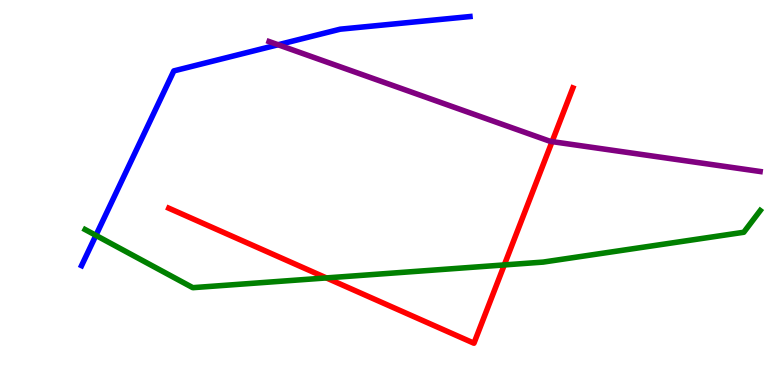[{'lines': ['blue', 'red'], 'intersections': []}, {'lines': ['green', 'red'], 'intersections': [{'x': 4.21, 'y': 2.78}, {'x': 6.51, 'y': 3.12}]}, {'lines': ['purple', 'red'], 'intersections': [{'x': 7.12, 'y': 6.32}]}, {'lines': ['blue', 'green'], 'intersections': [{'x': 1.24, 'y': 3.89}]}, {'lines': ['blue', 'purple'], 'intersections': [{'x': 3.59, 'y': 8.84}]}, {'lines': ['green', 'purple'], 'intersections': []}]